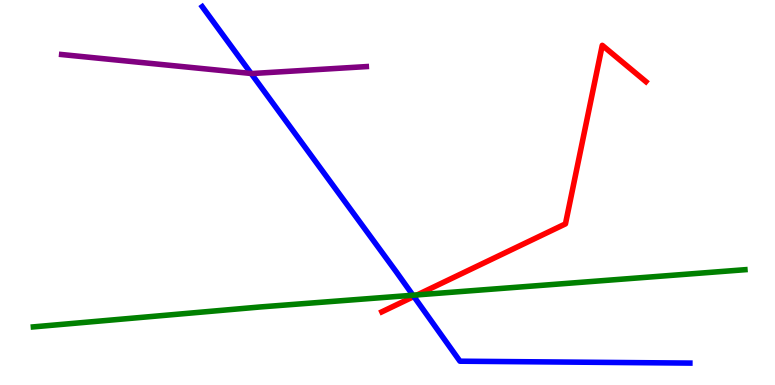[{'lines': ['blue', 'red'], 'intersections': [{'x': 5.34, 'y': 2.3}]}, {'lines': ['green', 'red'], 'intersections': [{'x': 5.38, 'y': 2.34}]}, {'lines': ['purple', 'red'], 'intersections': []}, {'lines': ['blue', 'green'], 'intersections': [{'x': 5.33, 'y': 2.33}]}, {'lines': ['blue', 'purple'], 'intersections': [{'x': 3.24, 'y': 8.09}]}, {'lines': ['green', 'purple'], 'intersections': []}]